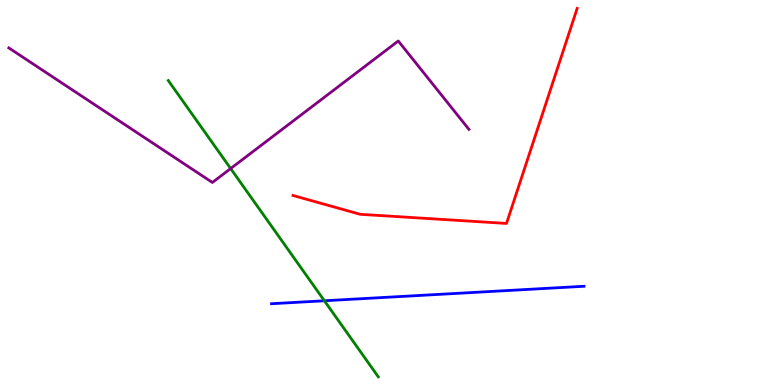[{'lines': ['blue', 'red'], 'intersections': []}, {'lines': ['green', 'red'], 'intersections': []}, {'lines': ['purple', 'red'], 'intersections': []}, {'lines': ['blue', 'green'], 'intersections': [{'x': 4.19, 'y': 2.19}]}, {'lines': ['blue', 'purple'], 'intersections': []}, {'lines': ['green', 'purple'], 'intersections': [{'x': 2.98, 'y': 5.62}]}]